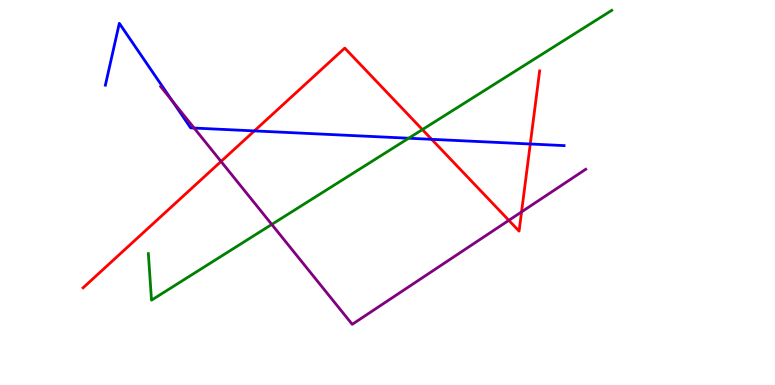[{'lines': ['blue', 'red'], 'intersections': [{'x': 3.28, 'y': 6.6}, {'x': 5.57, 'y': 6.38}, {'x': 6.84, 'y': 6.26}]}, {'lines': ['green', 'red'], 'intersections': [{'x': 5.45, 'y': 6.63}]}, {'lines': ['purple', 'red'], 'intersections': [{'x': 2.85, 'y': 5.81}, {'x': 6.57, 'y': 4.28}, {'x': 6.73, 'y': 4.5}]}, {'lines': ['blue', 'green'], 'intersections': [{'x': 5.27, 'y': 6.41}]}, {'lines': ['blue', 'purple'], 'intersections': [{'x': 2.22, 'y': 7.38}, {'x': 2.5, 'y': 6.67}]}, {'lines': ['green', 'purple'], 'intersections': [{'x': 3.51, 'y': 4.17}]}]